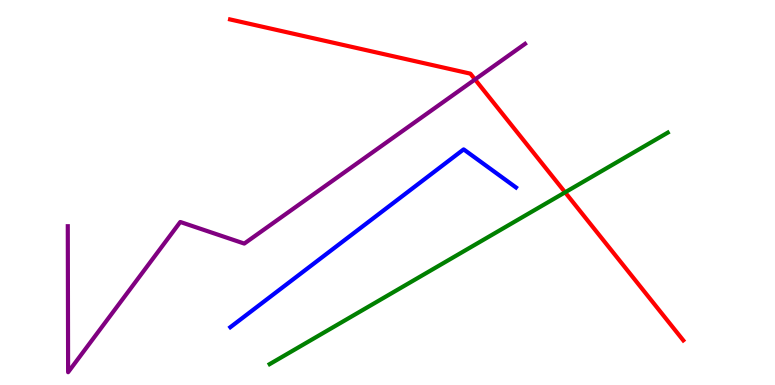[{'lines': ['blue', 'red'], 'intersections': []}, {'lines': ['green', 'red'], 'intersections': [{'x': 7.29, 'y': 5.0}]}, {'lines': ['purple', 'red'], 'intersections': [{'x': 6.13, 'y': 7.94}]}, {'lines': ['blue', 'green'], 'intersections': []}, {'lines': ['blue', 'purple'], 'intersections': []}, {'lines': ['green', 'purple'], 'intersections': []}]